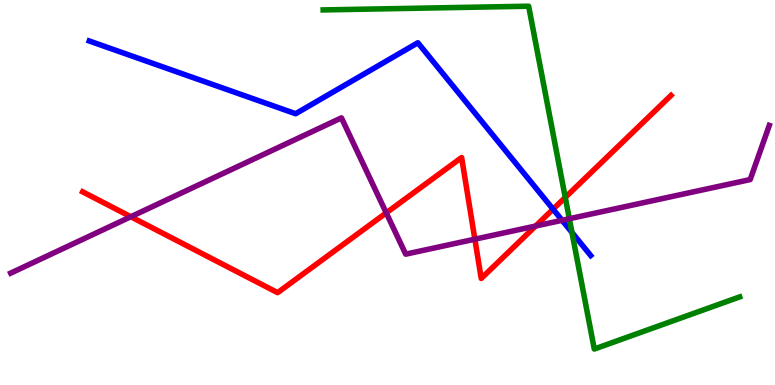[{'lines': ['blue', 'red'], 'intersections': [{'x': 7.14, 'y': 4.57}]}, {'lines': ['green', 'red'], 'intersections': [{'x': 7.29, 'y': 4.87}]}, {'lines': ['purple', 'red'], 'intersections': [{'x': 1.69, 'y': 4.37}, {'x': 4.98, 'y': 4.47}, {'x': 6.13, 'y': 3.79}, {'x': 6.91, 'y': 4.13}]}, {'lines': ['blue', 'green'], 'intersections': [{'x': 7.38, 'y': 3.96}]}, {'lines': ['blue', 'purple'], 'intersections': [{'x': 7.25, 'y': 4.28}]}, {'lines': ['green', 'purple'], 'intersections': [{'x': 7.35, 'y': 4.32}]}]